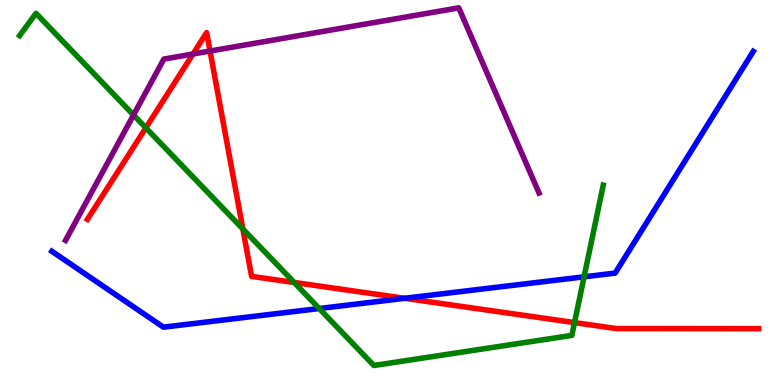[{'lines': ['blue', 'red'], 'intersections': [{'x': 5.22, 'y': 2.25}]}, {'lines': ['green', 'red'], 'intersections': [{'x': 1.88, 'y': 6.68}, {'x': 3.13, 'y': 4.05}, {'x': 3.8, 'y': 2.66}, {'x': 7.41, 'y': 1.62}]}, {'lines': ['purple', 'red'], 'intersections': [{'x': 2.49, 'y': 8.6}, {'x': 2.71, 'y': 8.67}]}, {'lines': ['blue', 'green'], 'intersections': [{'x': 4.12, 'y': 1.99}, {'x': 7.54, 'y': 2.81}]}, {'lines': ['blue', 'purple'], 'intersections': []}, {'lines': ['green', 'purple'], 'intersections': [{'x': 1.72, 'y': 7.01}]}]